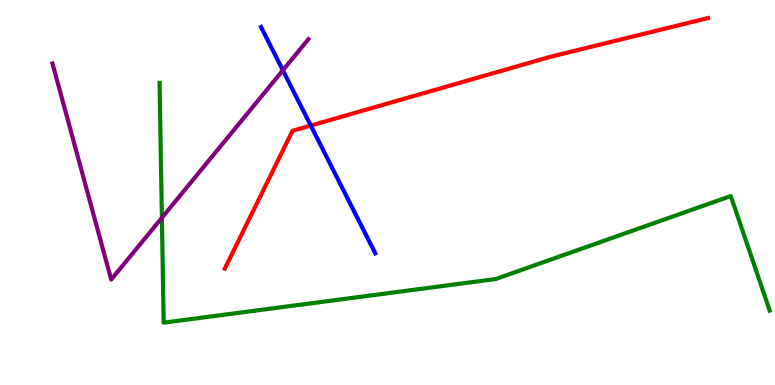[{'lines': ['blue', 'red'], 'intersections': [{'x': 4.01, 'y': 6.74}]}, {'lines': ['green', 'red'], 'intersections': []}, {'lines': ['purple', 'red'], 'intersections': []}, {'lines': ['blue', 'green'], 'intersections': []}, {'lines': ['blue', 'purple'], 'intersections': [{'x': 3.65, 'y': 8.17}]}, {'lines': ['green', 'purple'], 'intersections': [{'x': 2.09, 'y': 4.34}]}]